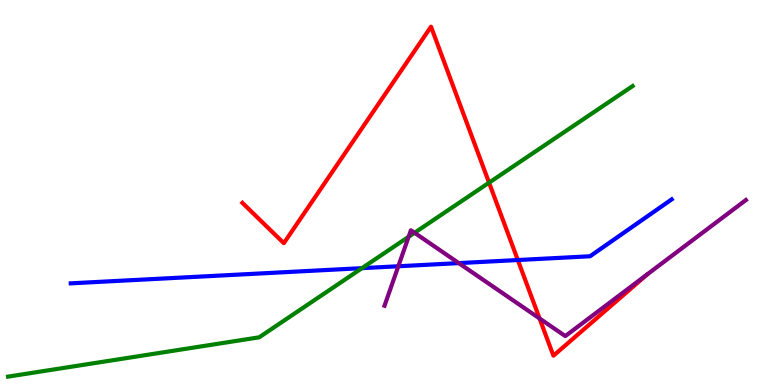[{'lines': ['blue', 'red'], 'intersections': [{'x': 6.68, 'y': 3.25}]}, {'lines': ['green', 'red'], 'intersections': [{'x': 6.31, 'y': 5.26}]}, {'lines': ['purple', 'red'], 'intersections': [{'x': 6.96, 'y': 1.73}]}, {'lines': ['blue', 'green'], 'intersections': [{'x': 4.67, 'y': 3.03}]}, {'lines': ['blue', 'purple'], 'intersections': [{'x': 5.14, 'y': 3.08}, {'x': 5.92, 'y': 3.17}]}, {'lines': ['green', 'purple'], 'intersections': [{'x': 5.27, 'y': 3.85}, {'x': 5.35, 'y': 3.95}]}]